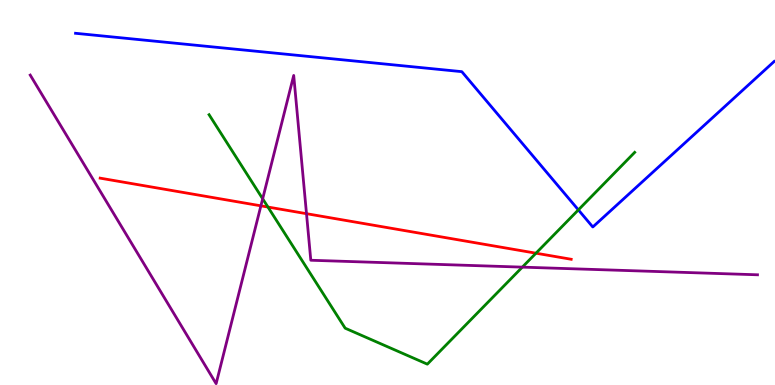[{'lines': ['blue', 'red'], 'intersections': []}, {'lines': ['green', 'red'], 'intersections': [{'x': 3.46, 'y': 4.62}, {'x': 6.92, 'y': 3.42}]}, {'lines': ['purple', 'red'], 'intersections': [{'x': 3.37, 'y': 4.65}, {'x': 3.95, 'y': 4.45}]}, {'lines': ['blue', 'green'], 'intersections': [{'x': 7.46, 'y': 4.55}]}, {'lines': ['blue', 'purple'], 'intersections': []}, {'lines': ['green', 'purple'], 'intersections': [{'x': 3.39, 'y': 4.84}, {'x': 6.74, 'y': 3.06}]}]